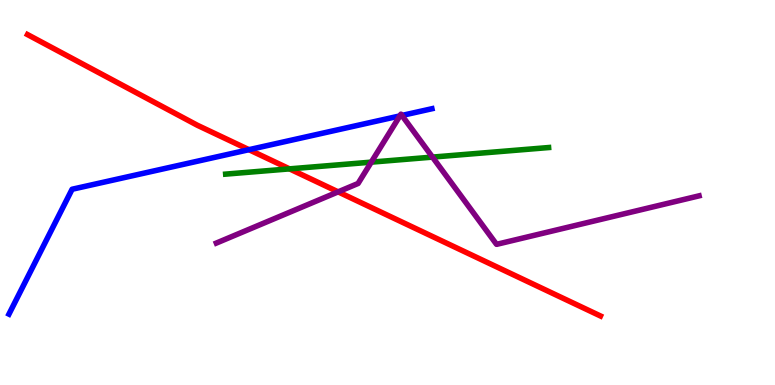[{'lines': ['blue', 'red'], 'intersections': [{'x': 3.21, 'y': 6.11}]}, {'lines': ['green', 'red'], 'intersections': [{'x': 3.74, 'y': 5.61}]}, {'lines': ['purple', 'red'], 'intersections': [{'x': 4.36, 'y': 5.02}]}, {'lines': ['blue', 'green'], 'intersections': []}, {'lines': ['blue', 'purple'], 'intersections': [{'x': 5.16, 'y': 6.99}, {'x': 5.19, 'y': 7.0}]}, {'lines': ['green', 'purple'], 'intersections': [{'x': 4.79, 'y': 5.79}, {'x': 5.58, 'y': 5.92}]}]